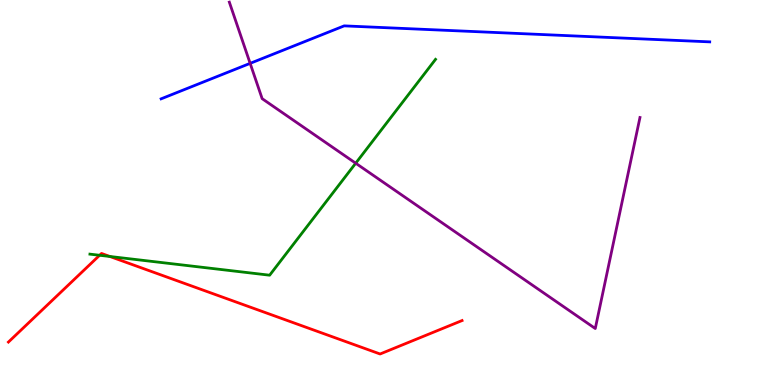[{'lines': ['blue', 'red'], 'intersections': []}, {'lines': ['green', 'red'], 'intersections': [{'x': 1.29, 'y': 3.37}, {'x': 1.42, 'y': 3.34}]}, {'lines': ['purple', 'red'], 'intersections': []}, {'lines': ['blue', 'green'], 'intersections': []}, {'lines': ['blue', 'purple'], 'intersections': [{'x': 3.23, 'y': 8.35}]}, {'lines': ['green', 'purple'], 'intersections': [{'x': 4.59, 'y': 5.76}]}]